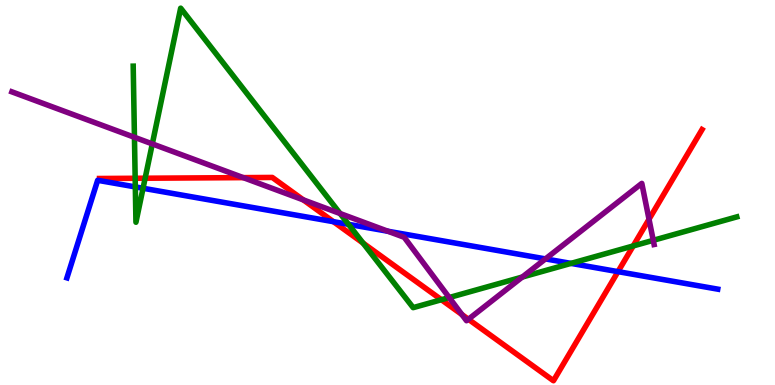[{'lines': ['blue', 'red'], 'intersections': [{'x': 4.3, 'y': 4.24}, {'x': 7.97, 'y': 2.94}]}, {'lines': ['green', 'red'], 'intersections': [{'x': 1.74, 'y': 5.37}, {'x': 1.87, 'y': 5.37}, {'x': 4.68, 'y': 3.69}, {'x': 5.7, 'y': 2.21}, {'x': 8.17, 'y': 3.61}]}, {'lines': ['purple', 'red'], 'intersections': [{'x': 3.14, 'y': 5.39}, {'x': 3.91, 'y': 4.81}, {'x': 5.96, 'y': 1.83}, {'x': 6.04, 'y': 1.71}, {'x': 8.37, 'y': 4.31}]}, {'lines': ['blue', 'green'], 'intersections': [{'x': 1.75, 'y': 5.15}, {'x': 1.85, 'y': 5.11}, {'x': 4.5, 'y': 4.17}, {'x': 7.37, 'y': 3.16}]}, {'lines': ['blue', 'purple'], 'intersections': [{'x': 5.01, 'y': 3.99}, {'x': 7.04, 'y': 3.28}]}, {'lines': ['green', 'purple'], 'intersections': [{'x': 1.73, 'y': 6.43}, {'x': 1.97, 'y': 6.26}, {'x': 4.39, 'y': 4.45}, {'x': 5.8, 'y': 2.27}, {'x': 6.74, 'y': 2.8}, {'x': 8.43, 'y': 3.76}]}]